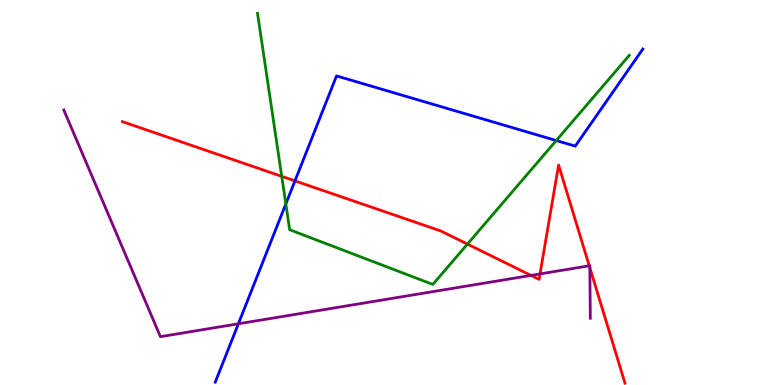[{'lines': ['blue', 'red'], 'intersections': [{'x': 3.81, 'y': 5.3}]}, {'lines': ['green', 'red'], 'intersections': [{'x': 3.64, 'y': 5.42}, {'x': 6.03, 'y': 3.66}]}, {'lines': ['purple', 'red'], 'intersections': [{'x': 6.85, 'y': 2.85}, {'x': 6.97, 'y': 2.89}, {'x': 7.6, 'y': 3.1}, {'x': 7.61, 'y': 3.05}]}, {'lines': ['blue', 'green'], 'intersections': [{'x': 3.69, 'y': 4.7}, {'x': 7.18, 'y': 6.35}]}, {'lines': ['blue', 'purple'], 'intersections': [{'x': 3.08, 'y': 1.59}]}, {'lines': ['green', 'purple'], 'intersections': []}]